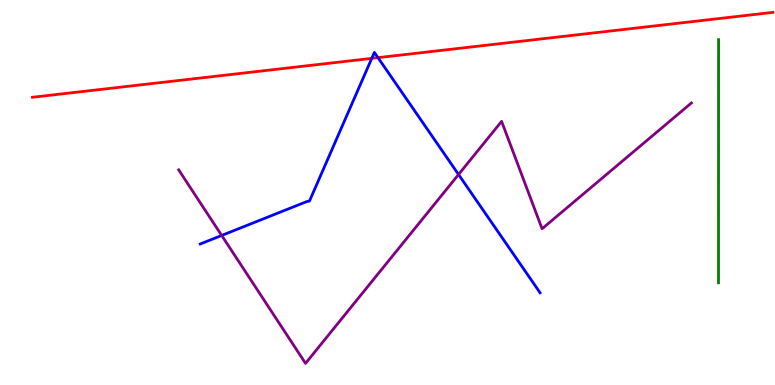[{'lines': ['blue', 'red'], 'intersections': [{'x': 4.8, 'y': 8.48}, {'x': 4.88, 'y': 8.5}]}, {'lines': ['green', 'red'], 'intersections': []}, {'lines': ['purple', 'red'], 'intersections': []}, {'lines': ['blue', 'green'], 'intersections': []}, {'lines': ['blue', 'purple'], 'intersections': [{'x': 2.86, 'y': 3.88}, {'x': 5.92, 'y': 5.47}]}, {'lines': ['green', 'purple'], 'intersections': []}]